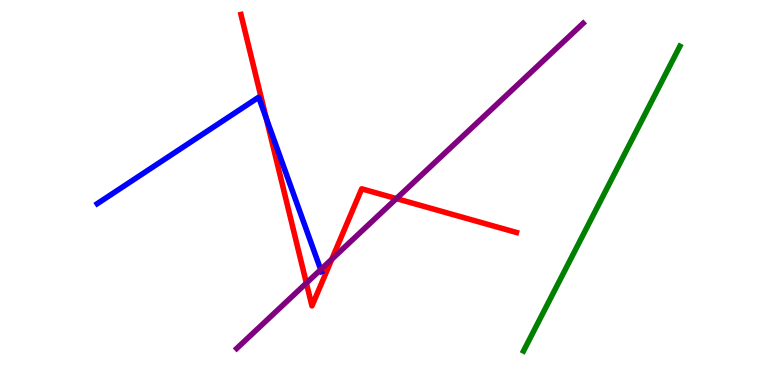[{'lines': ['blue', 'red'], 'intersections': [{'x': 3.43, 'y': 6.93}]}, {'lines': ['green', 'red'], 'intersections': []}, {'lines': ['purple', 'red'], 'intersections': [{'x': 3.95, 'y': 2.65}, {'x': 4.28, 'y': 3.27}, {'x': 5.11, 'y': 4.84}]}, {'lines': ['blue', 'green'], 'intersections': []}, {'lines': ['blue', 'purple'], 'intersections': [{'x': 4.14, 'y': 3.0}]}, {'lines': ['green', 'purple'], 'intersections': []}]